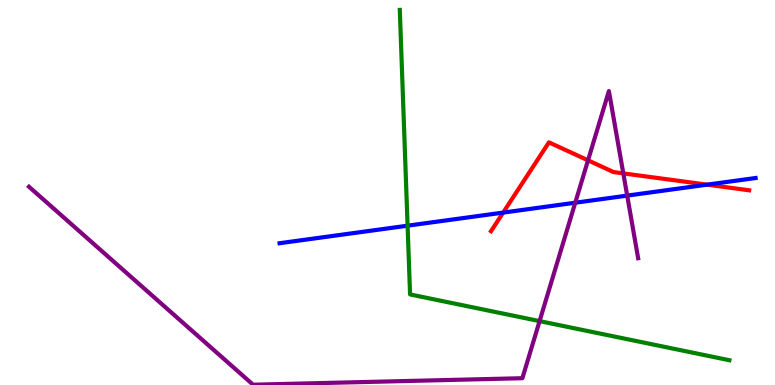[{'lines': ['blue', 'red'], 'intersections': [{'x': 6.49, 'y': 4.48}, {'x': 9.12, 'y': 5.2}]}, {'lines': ['green', 'red'], 'intersections': []}, {'lines': ['purple', 'red'], 'intersections': [{'x': 7.59, 'y': 5.84}, {'x': 8.04, 'y': 5.5}]}, {'lines': ['blue', 'green'], 'intersections': [{'x': 5.26, 'y': 4.14}]}, {'lines': ['blue', 'purple'], 'intersections': [{'x': 7.42, 'y': 4.73}, {'x': 8.09, 'y': 4.92}]}, {'lines': ['green', 'purple'], 'intersections': [{'x': 6.96, 'y': 1.66}]}]